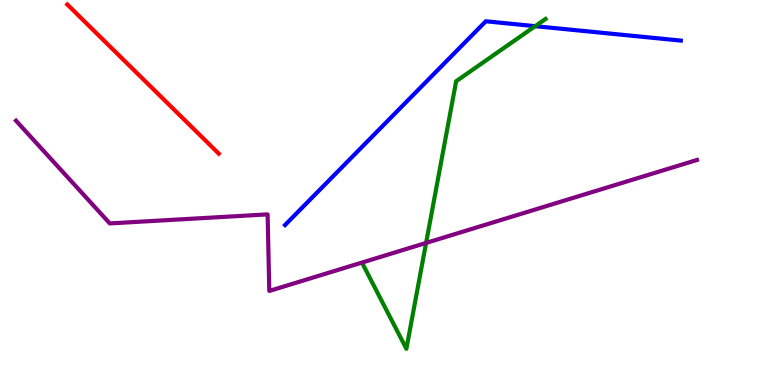[{'lines': ['blue', 'red'], 'intersections': []}, {'lines': ['green', 'red'], 'intersections': []}, {'lines': ['purple', 'red'], 'intersections': []}, {'lines': ['blue', 'green'], 'intersections': [{'x': 6.91, 'y': 9.32}]}, {'lines': ['blue', 'purple'], 'intersections': []}, {'lines': ['green', 'purple'], 'intersections': [{'x': 5.5, 'y': 3.69}]}]